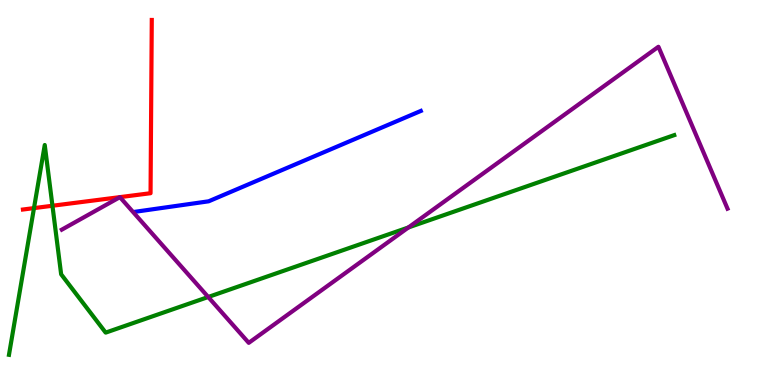[{'lines': ['blue', 'red'], 'intersections': []}, {'lines': ['green', 'red'], 'intersections': [{'x': 0.439, 'y': 4.59}, {'x': 0.677, 'y': 4.66}]}, {'lines': ['purple', 'red'], 'intersections': []}, {'lines': ['blue', 'green'], 'intersections': []}, {'lines': ['blue', 'purple'], 'intersections': []}, {'lines': ['green', 'purple'], 'intersections': [{'x': 2.69, 'y': 2.29}, {'x': 5.27, 'y': 4.09}]}]